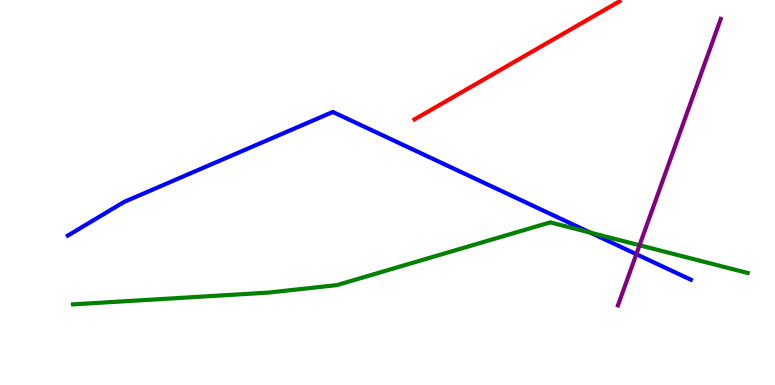[{'lines': ['blue', 'red'], 'intersections': []}, {'lines': ['green', 'red'], 'intersections': []}, {'lines': ['purple', 'red'], 'intersections': []}, {'lines': ['blue', 'green'], 'intersections': [{'x': 7.62, 'y': 3.96}]}, {'lines': ['blue', 'purple'], 'intersections': [{'x': 8.21, 'y': 3.4}]}, {'lines': ['green', 'purple'], 'intersections': [{'x': 8.25, 'y': 3.63}]}]